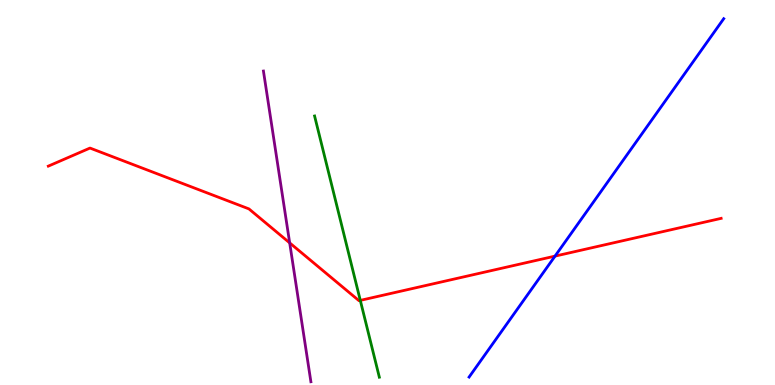[{'lines': ['blue', 'red'], 'intersections': [{'x': 7.16, 'y': 3.35}]}, {'lines': ['green', 'red'], 'intersections': [{'x': 4.65, 'y': 2.2}]}, {'lines': ['purple', 'red'], 'intersections': [{'x': 3.74, 'y': 3.69}]}, {'lines': ['blue', 'green'], 'intersections': []}, {'lines': ['blue', 'purple'], 'intersections': []}, {'lines': ['green', 'purple'], 'intersections': []}]